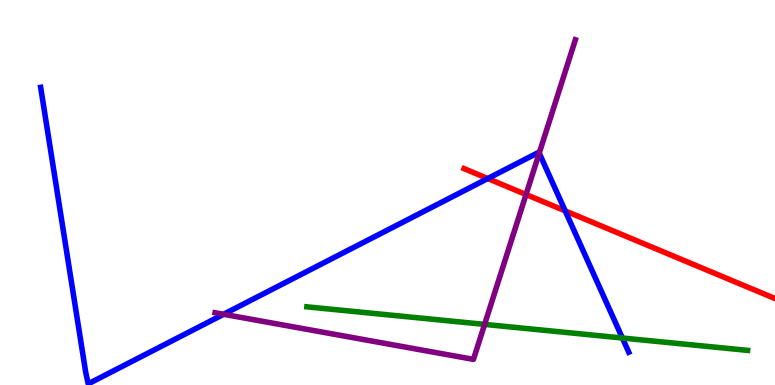[{'lines': ['blue', 'red'], 'intersections': [{'x': 6.29, 'y': 5.36}, {'x': 7.29, 'y': 4.52}]}, {'lines': ['green', 'red'], 'intersections': []}, {'lines': ['purple', 'red'], 'intersections': [{'x': 6.79, 'y': 4.95}]}, {'lines': ['blue', 'green'], 'intersections': [{'x': 8.03, 'y': 1.22}]}, {'lines': ['blue', 'purple'], 'intersections': [{'x': 2.89, 'y': 1.84}, {'x': 6.96, 'y': 6.02}]}, {'lines': ['green', 'purple'], 'intersections': [{'x': 6.25, 'y': 1.57}]}]